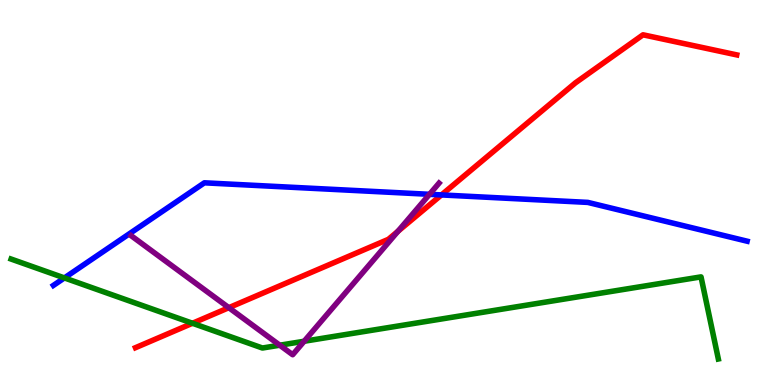[{'lines': ['blue', 'red'], 'intersections': [{'x': 5.7, 'y': 4.94}]}, {'lines': ['green', 'red'], 'intersections': [{'x': 2.48, 'y': 1.6}]}, {'lines': ['purple', 'red'], 'intersections': [{'x': 2.95, 'y': 2.01}, {'x': 5.13, 'y': 3.99}]}, {'lines': ['blue', 'green'], 'intersections': [{'x': 0.831, 'y': 2.78}]}, {'lines': ['blue', 'purple'], 'intersections': [{'x': 5.54, 'y': 4.95}]}, {'lines': ['green', 'purple'], 'intersections': [{'x': 3.61, 'y': 1.03}, {'x': 3.92, 'y': 1.14}]}]